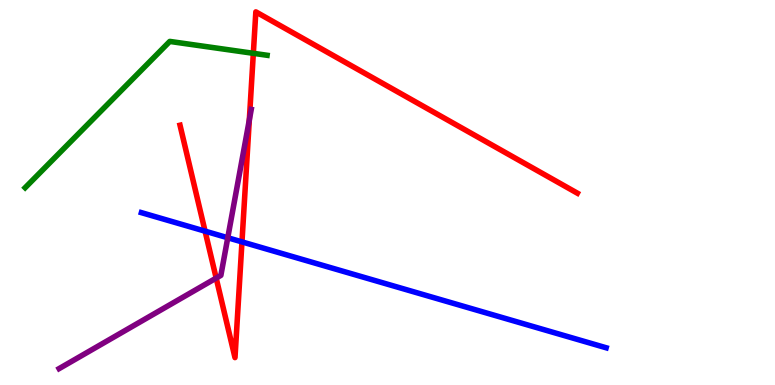[{'lines': ['blue', 'red'], 'intersections': [{'x': 2.65, 'y': 4.0}, {'x': 3.12, 'y': 3.72}]}, {'lines': ['green', 'red'], 'intersections': [{'x': 3.27, 'y': 8.62}]}, {'lines': ['purple', 'red'], 'intersections': [{'x': 2.79, 'y': 2.78}, {'x': 3.22, 'y': 6.88}]}, {'lines': ['blue', 'green'], 'intersections': []}, {'lines': ['blue', 'purple'], 'intersections': [{'x': 2.94, 'y': 3.82}]}, {'lines': ['green', 'purple'], 'intersections': []}]